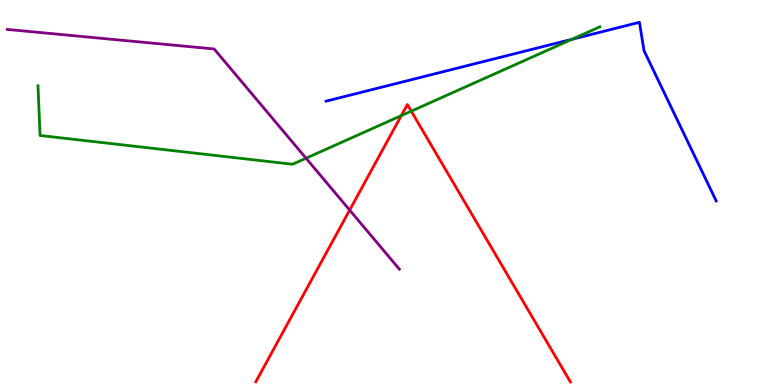[{'lines': ['blue', 'red'], 'intersections': []}, {'lines': ['green', 'red'], 'intersections': [{'x': 5.18, 'y': 7.0}, {'x': 5.31, 'y': 7.11}]}, {'lines': ['purple', 'red'], 'intersections': [{'x': 4.51, 'y': 4.54}]}, {'lines': ['blue', 'green'], 'intersections': [{'x': 7.38, 'y': 8.98}]}, {'lines': ['blue', 'purple'], 'intersections': []}, {'lines': ['green', 'purple'], 'intersections': [{'x': 3.95, 'y': 5.89}]}]